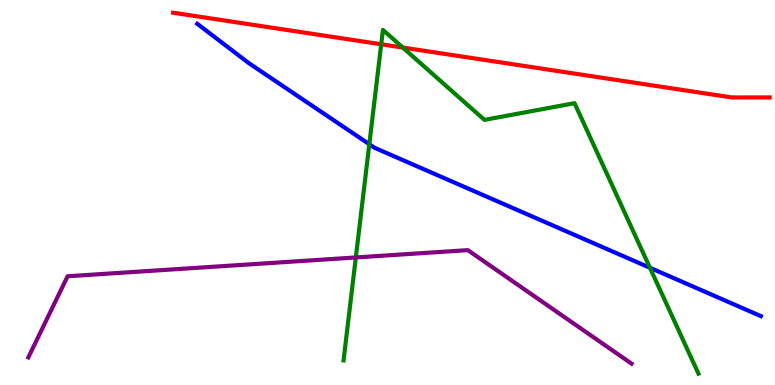[{'lines': ['blue', 'red'], 'intersections': []}, {'lines': ['green', 'red'], 'intersections': [{'x': 4.92, 'y': 8.85}, {'x': 5.2, 'y': 8.76}]}, {'lines': ['purple', 'red'], 'intersections': []}, {'lines': ['blue', 'green'], 'intersections': [{'x': 4.77, 'y': 6.25}, {'x': 8.39, 'y': 3.04}]}, {'lines': ['blue', 'purple'], 'intersections': []}, {'lines': ['green', 'purple'], 'intersections': [{'x': 4.59, 'y': 3.31}]}]